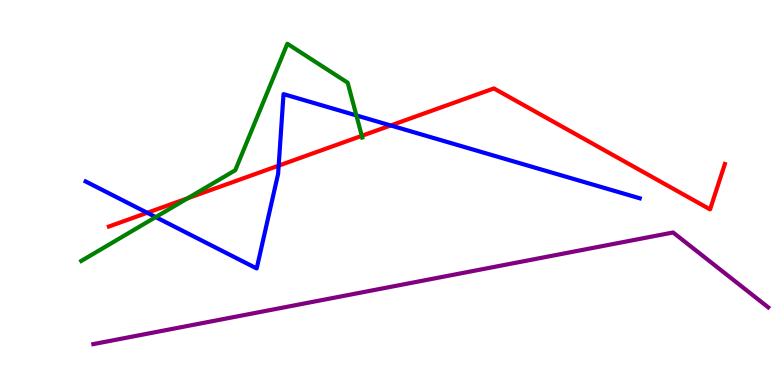[{'lines': ['blue', 'red'], 'intersections': [{'x': 1.9, 'y': 4.47}, {'x': 3.6, 'y': 5.7}, {'x': 5.04, 'y': 6.74}]}, {'lines': ['green', 'red'], 'intersections': [{'x': 2.42, 'y': 4.85}, {'x': 4.67, 'y': 6.47}]}, {'lines': ['purple', 'red'], 'intersections': []}, {'lines': ['blue', 'green'], 'intersections': [{'x': 2.01, 'y': 4.36}, {'x': 4.6, 'y': 7.0}]}, {'lines': ['blue', 'purple'], 'intersections': []}, {'lines': ['green', 'purple'], 'intersections': []}]